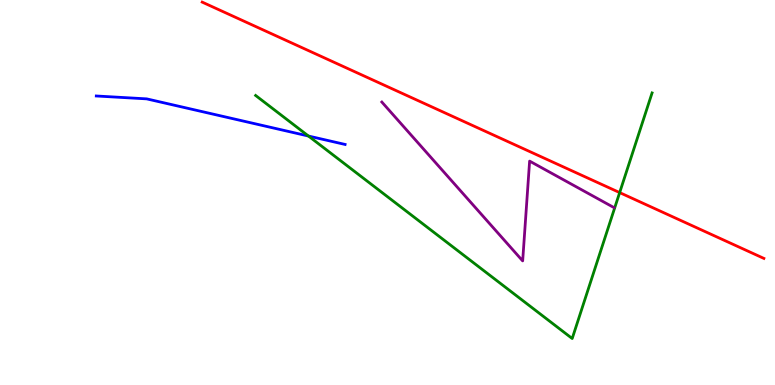[{'lines': ['blue', 'red'], 'intersections': []}, {'lines': ['green', 'red'], 'intersections': [{'x': 8.0, 'y': 5.0}]}, {'lines': ['purple', 'red'], 'intersections': []}, {'lines': ['blue', 'green'], 'intersections': [{'x': 3.98, 'y': 6.47}]}, {'lines': ['blue', 'purple'], 'intersections': []}, {'lines': ['green', 'purple'], 'intersections': []}]